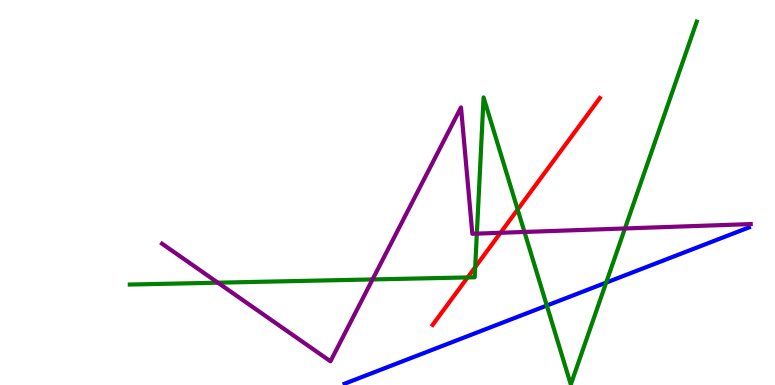[{'lines': ['blue', 'red'], 'intersections': []}, {'lines': ['green', 'red'], 'intersections': [{'x': 6.03, 'y': 2.79}, {'x': 6.13, 'y': 3.06}, {'x': 6.68, 'y': 4.56}]}, {'lines': ['purple', 'red'], 'intersections': [{'x': 6.46, 'y': 3.95}]}, {'lines': ['blue', 'green'], 'intersections': [{'x': 7.06, 'y': 2.06}, {'x': 7.82, 'y': 2.66}]}, {'lines': ['blue', 'purple'], 'intersections': []}, {'lines': ['green', 'purple'], 'intersections': [{'x': 2.81, 'y': 2.66}, {'x': 4.81, 'y': 2.74}, {'x': 6.15, 'y': 3.93}, {'x': 6.77, 'y': 3.98}, {'x': 8.06, 'y': 4.07}]}]